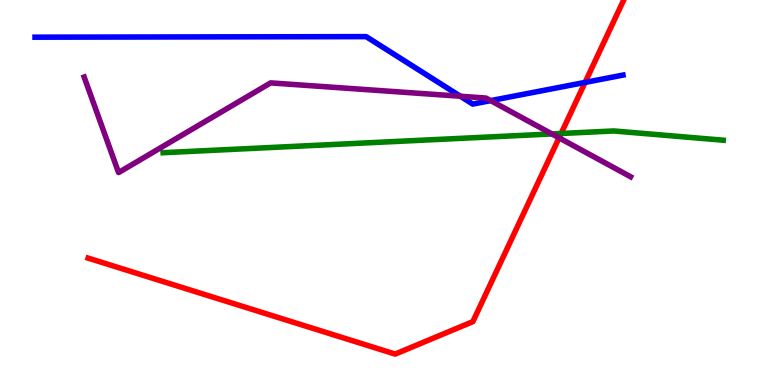[{'lines': ['blue', 'red'], 'intersections': [{'x': 7.55, 'y': 7.86}]}, {'lines': ['green', 'red'], 'intersections': [{'x': 7.24, 'y': 6.53}]}, {'lines': ['purple', 'red'], 'intersections': [{'x': 7.21, 'y': 6.42}]}, {'lines': ['blue', 'green'], 'intersections': []}, {'lines': ['blue', 'purple'], 'intersections': [{'x': 5.94, 'y': 7.5}, {'x': 6.33, 'y': 7.39}]}, {'lines': ['green', 'purple'], 'intersections': [{'x': 7.12, 'y': 6.52}]}]